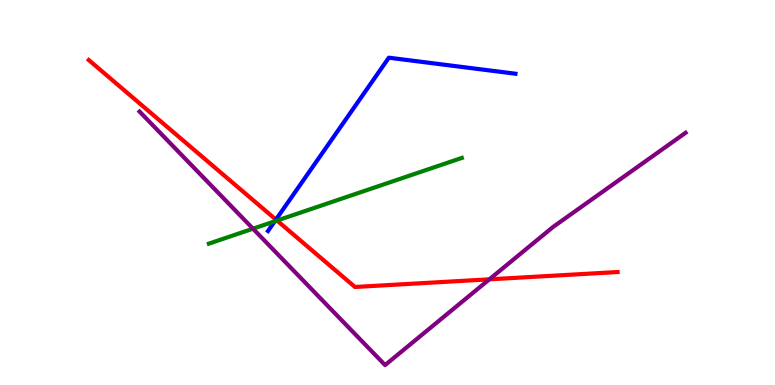[{'lines': ['blue', 'red'], 'intersections': [{'x': 3.56, 'y': 4.3}]}, {'lines': ['green', 'red'], 'intersections': [{'x': 3.57, 'y': 4.27}]}, {'lines': ['purple', 'red'], 'intersections': [{'x': 6.31, 'y': 2.74}]}, {'lines': ['blue', 'green'], 'intersections': [{'x': 3.55, 'y': 4.25}]}, {'lines': ['blue', 'purple'], 'intersections': []}, {'lines': ['green', 'purple'], 'intersections': [{'x': 3.26, 'y': 4.06}]}]